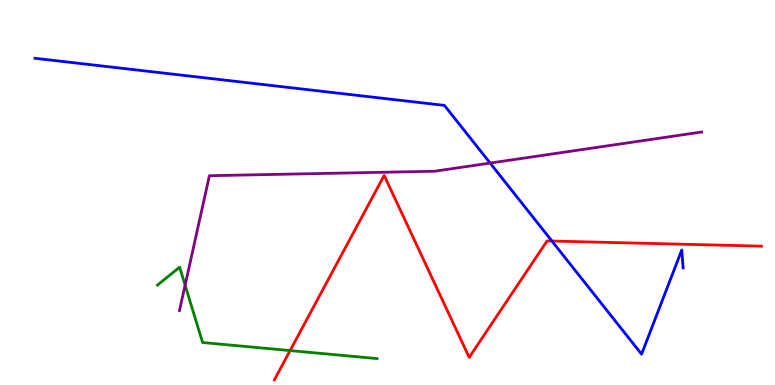[{'lines': ['blue', 'red'], 'intersections': [{'x': 7.12, 'y': 3.74}]}, {'lines': ['green', 'red'], 'intersections': [{'x': 3.74, 'y': 0.894}]}, {'lines': ['purple', 'red'], 'intersections': []}, {'lines': ['blue', 'green'], 'intersections': []}, {'lines': ['blue', 'purple'], 'intersections': [{'x': 6.32, 'y': 5.76}]}, {'lines': ['green', 'purple'], 'intersections': [{'x': 2.39, 'y': 2.59}]}]